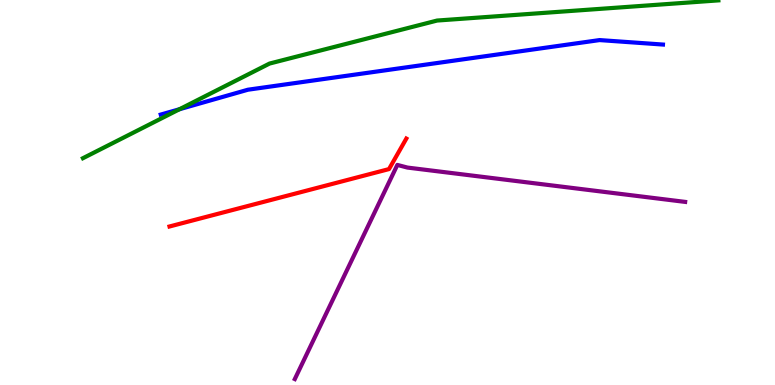[{'lines': ['blue', 'red'], 'intersections': []}, {'lines': ['green', 'red'], 'intersections': []}, {'lines': ['purple', 'red'], 'intersections': []}, {'lines': ['blue', 'green'], 'intersections': [{'x': 2.32, 'y': 7.16}]}, {'lines': ['blue', 'purple'], 'intersections': []}, {'lines': ['green', 'purple'], 'intersections': []}]